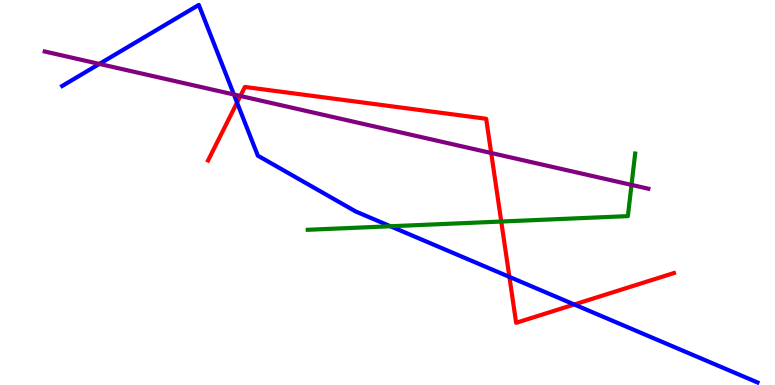[{'lines': ['blue', 'red'], 'intersections': [{'x': 3.06, 'y': 7.34}, {'x': 6.57, 'y': 2.81}, {'x': 7.41, 'y': 2.09}]}, {'lines': ['green', 'red'], 'intersections': [{'x': 6.47, 'y': 4.25}]}, {'lines': ['purple', 'red'], 'intersections': [{'x': 3.1, 'y': 7.51}, {'x': 6.34, 'y': 6.03}]}, {'lines': ['blue', 'green'], 'intersections': [{'x': 5.04, 'y': 4.12}]}, {'lines': ['blue', 'purple'], 'intersections': [{'x': 1.28, 'y': 8.34}, {'x': 3.02, 'y': 7.55}]}, {'lines': ['green', 'purple'], 'intersections': [{'x': 8.15, 'y': 5.2}]}]